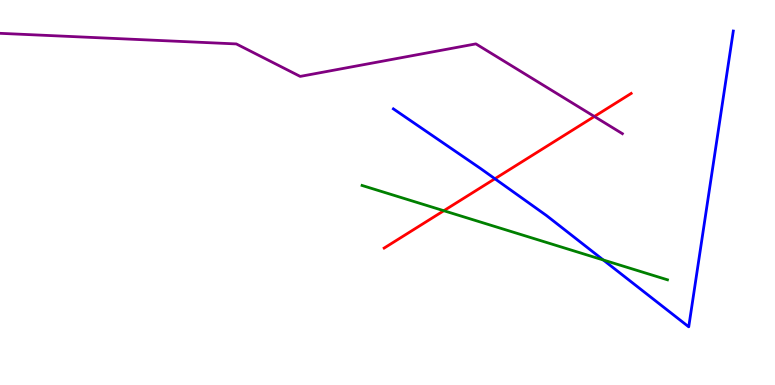[{'lines': ['blue', 'red'], 'intersections': [{'x': 6.39, 'y': 5.36}]}, {'lines': ['green', 'red'], 'intersections': [{'x': 5.73, 'y': 4.53}]}, {'lines': ['purple', 'red'], 'intersections': [{'x': 7.67, 'y': 6.97}]}, {'lines': ['blue', 'green'], 'intersections': [{'x': 7.78, 'y': 3.25}]}, {'lines': ['blue', 'purple'], 'intersections': []}, {'lines': ['green', 'purple'], 'intersections': []}]